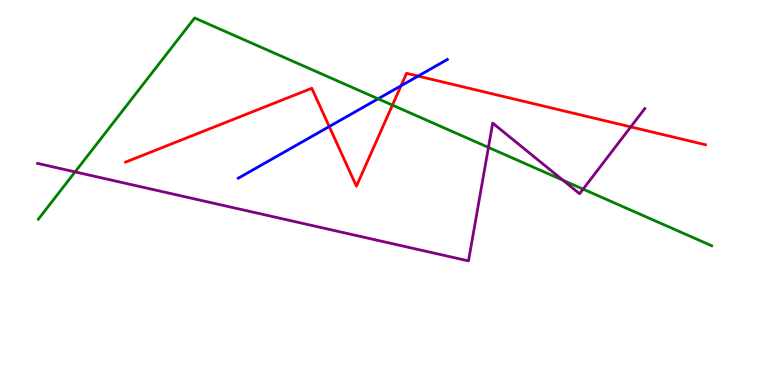[{'lines': ['blue', 'red'], 'intersections': [{'x': 4.25, 'y': 6.71}, {'x': 5.17, 'y': 7.77}, {'x': 5.39, 'y': 8.02}]}, {'lines': ['green', 'red'], 'intersections': [{'x': 5.06, 'y': 7.27}]}, {'lines': ['purple', 'red'], 'intersections': [{'x': 8.14, 'y': 6.7}]}, {'lines': ['blue', 'green'], 'intersections': [{'x': 4.88, 'y': 7.43}]}, {'lines': ['blue', 'purple'], 'intersections': []}, {'lines': ['green', 'purple'], 'intersections': [{'x': 0.969, 'y': 5.54}, {'x': 6.3, 'y': 6.17}, {'x': 7.26, 'y': 5.32}, {'x': 7.52, 'y': 5.09}]}]